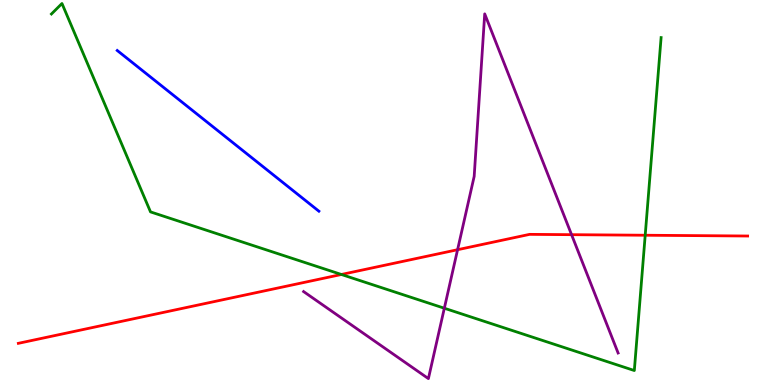[{'lines': ['blue', 'red'], 'intersections': []}, {'lines': ['green', 'red'], 'intersections': [{'x': 4.41, 'y': 2.87}, {'x': 8.33, 'y': 3.89}]}, {'lines': ['purple', 'red'], 'intersections': [{'x': 5.9, 'y': 3.51}, {'x': 7.38, 'y': 3.9}]}, {'lines': ['blue', 'green'], 'intersections': []}, {'lines': ['blue', 'purple'], 'intersections': []}, {'lines': ['green', 'purple'], 'intersections': [{'x': 5.73, 'y': 1.99}]}]